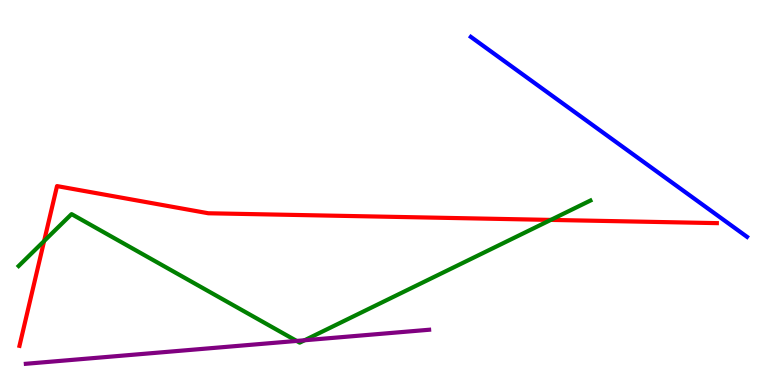[{'lines': ['blue', 'red'], 'intersections': []}, {'lines': ['green', 'red'], 'intersections': [{'x': 0.569, 'y': 3.74}, {'x': 7.11, 'y': 4.29}]}, {'lines': ['purple', 'red'], 'intersections': []}, {'lines': ['blue', 'green'], 'intersections': []}, {'lines': ['blue', 'purple'], 'intersections': []}, {'lines': ['green', 'purple'], 'intersections': [{'x': 3.83, 'y': 1.14}, {'x': 3.93, 'y': 1.16}]}]